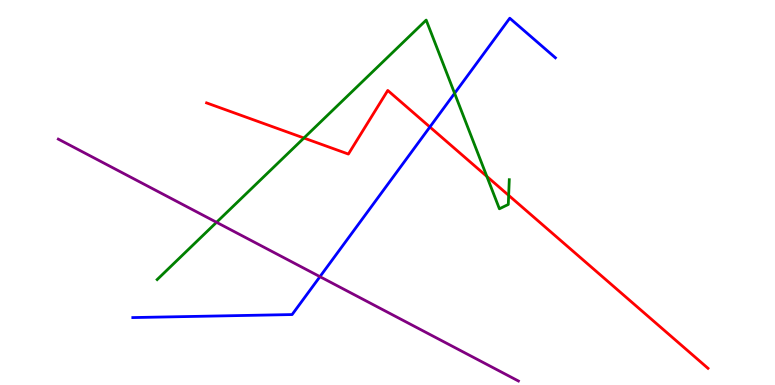[{'lines': ['blue', 'red'], 'intersections': [{'x': 5.55, 'y': 6.7}]}, {'lines': ['green', 'red'], 'intersections': [{'x': 3.92, 'y': 6.42}, {'x': 6.28, 'y': 5.42}, {'x': 6.56, 'y': 4.93}]}, {'lines': ['purple', 'red'], 'intersections': []}, {'lines': ['blue', 'green'], 'intersections': [{'x': 5.87, 'y': 7.58}]}, {'lines': ['blue', 'purple'], 'intersections': [{'x': 4.13, 'y': 2.81}]}, {'lines': ['green', 'purple'], 'intersections': [{'x': 2.79, 'y': 4.23}]}]